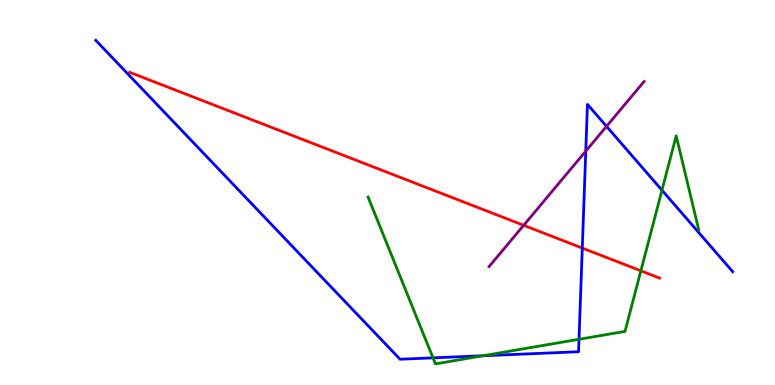[{'lines': ['blue', 'red'], 'intersections': [{'x': 7.51, 'y': 3.56}]}, {'lines': ['green', 'red'], 'intersections': [{'x': 8.27, 'y': 2.97}]}, {'lines': ['purple', 'red'], 'intersections': [{'x': 6.76, 'y': 4.15}]}, {'lines': ['blue', 'green'], 'intersections': [{'x': 5.59, 'y': 0.705}, {'x': 6.23, 'y': 0.759}, {'x': 7.47, 'y': 1.19}, {'x': 8.54, 'y': 5.06}]}, {'lines': ['blue', 'purple'], 'intersections': [{'x': 7.56, 'y': 6.07}, {'x': 7.83, 'y': 6.72}]}, {'lines': ['green', 'purple'], 'intersections': []}]